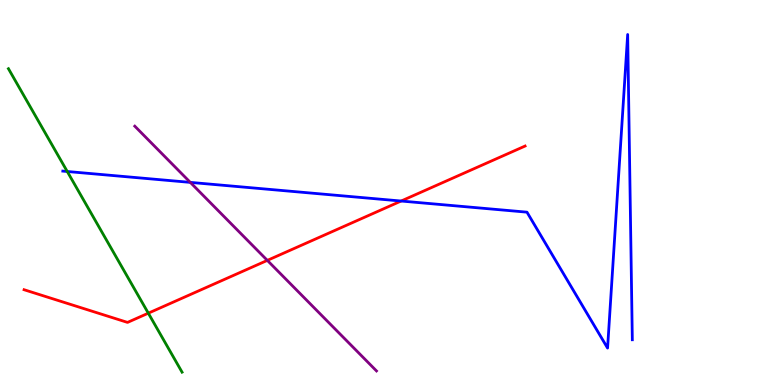[{'lines': ['blue', 'red'], 'intersections': [{'x': 5.18, 'y': 4.78}]}, {'lines': ['green', 'red'], 'intersections': [{'x': 1.91, 'y': 1.87}]}, {'lines': ['purple', 'red'], 'intersections': [{'x': 3.45, 'y': 3.24}]}, {'lines': ['blue', 'green'], 'intersections': [{'x': 0.868, 'y': 5.55}]}, {'lines': ['blue', 'purple'], 'intersections': [{'x': 2.46, 'y': 5.26}]}, {'lines': ['green', 'purple'], 'intersections': []}]